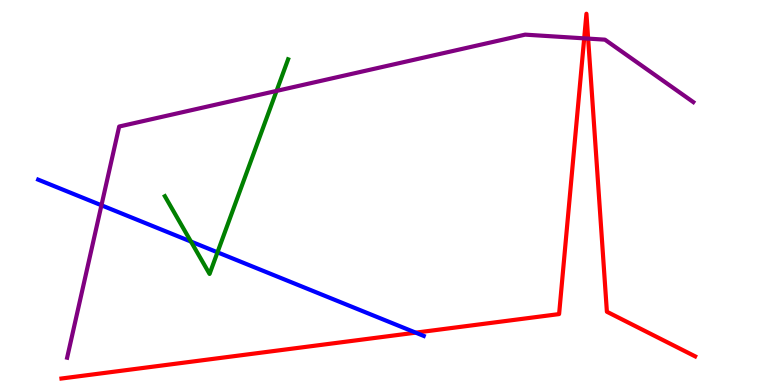[{'lines': ['blue', 'red'], 'intersections': [{'x': 5.36, 'y': 1.36}]}, {'lines': ['green', 'red'], 'intersections': []}, {'lines': ['purple', 'red'], 'intersections': [{'x': 7.54, 'y': 9.0}, {'x': 7.59, 'y': 9.0}]}, {'lines': ['blue', 'green'], 'intersections': [{'x': 2.46, 'y': 3.73}, {'x': 2.81, 'y': 3.45}]}, {'lines': ['blue', 'purple'], 'intersections': [{'x': 1.31, 'y': 4.67}]}, {'lines': ['green', 'purple'], 'intersections': [{'x': 3.57, 'y': 7.64}]}]